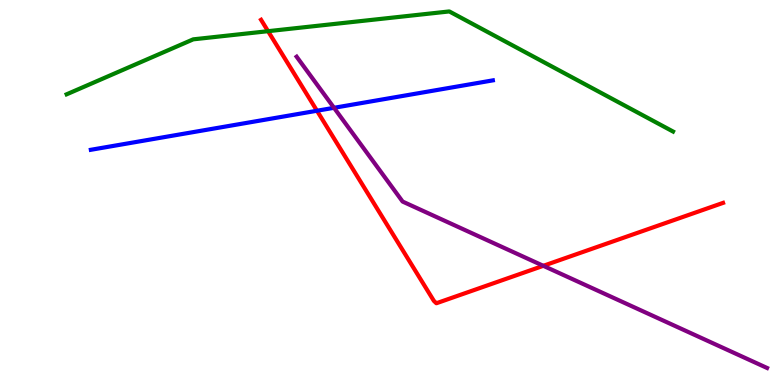[{'lines': ['blue', 'red'], 'intersections': [{'x': 4.09, 'y': 7.12}]}, {'lines': ['green', 'red'], 'intersections': [{'x': 3.46, 'y': 9.19}]}, {'lines': ['purple', 'red'], 'intersections': [{'x': 7.01, 'y': 3.1}]}, {'lines': ['blue', 'green'], 'intersections': []}, {'lines': ['blue', 'purple'], 'intersections': [{'x': 4.31, 'y': 7.2}]}, {'lines': ['green', 'purple'], 'intersections': []}]